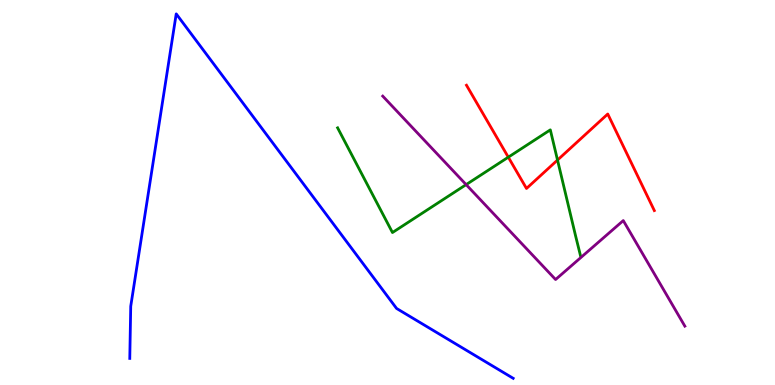[{'lines': ['blue', 'red'], 'intersections': []}, {'lines': ['green', 'red'], 'intersections': [{'x': 6.56, 'y': 5.92}, {'x': 7.19, 'y': 5.84}]}, {'lines': ['purple', 'red'], 'intersections': []}, {'lines': ['blue', 'green'], 'intersections': []}, {'lines': ['blue', 'purple'], 'intersections': []}, {'lines': ['green', 'purple'], 'intersections': [{'x': 6.01, 'y': 5.2}]}]